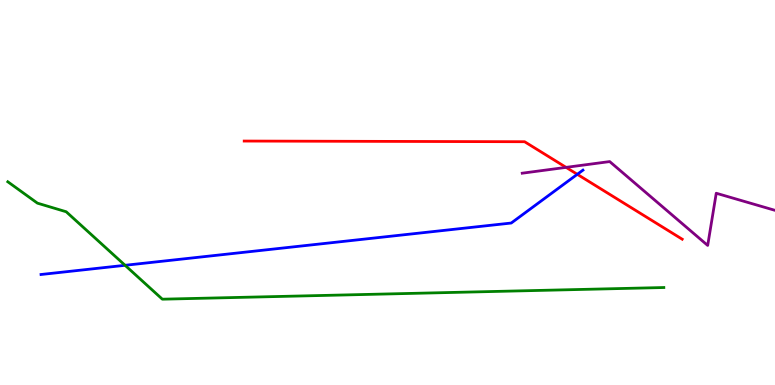[{'lines': ['blue', 'red'], 'intersections': [{'x': 7.45, 'y': 5.47}]}, {'lines': ['green', 'red'], 'intersections': []}, {'lines': ['purple', 'red'], 'intersections': [{'x': 7.3, 'y': 5.65}]}, {'lines': ['blue', 'green'], 'intersections': [{'x': 1.61, 'y': 3.11}]}, {'lines': ['blue', 'purple'], 'intersections': []}, {'lines': ['green', 'purple'], 'intersections': []}]